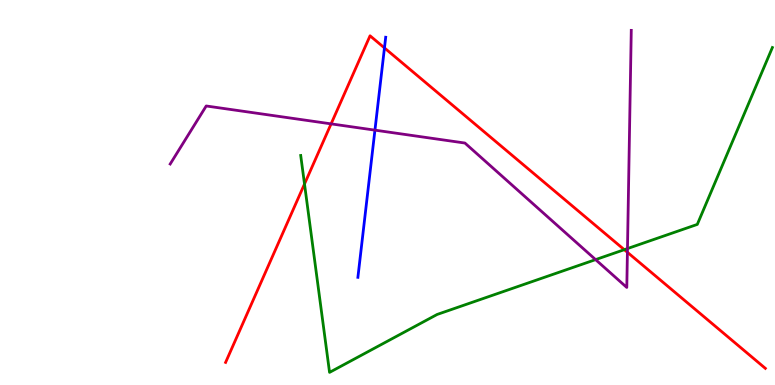[{'lines': ['blue', 'red'], 'intersections': [{'x': 4.96, 'y': 8.76}]}, {'lines': ['green', 'red'], 'intersections': [{'x': 3.93, 'y': 5.22}, {'x': 8.06, 'y': 3.51}]}, {'lines': ['purple', 'red'], 'intersections': [{'x': 4.27, 'y': 6.78}, {'x': 8.1, 'y': 3.45}]}, {'lines': ['blue', 'green'], 'intersections': []}, {'lines': ['blue', 'purple'], 'intersections': [{'x': 4.84, 'y': 6.62}]}, {'lines': ['green', 'purple'], 'intersections': [{'x': 7.69, 'y': 3.26}, {'x': 8.1, 'y': 3.54}]}]